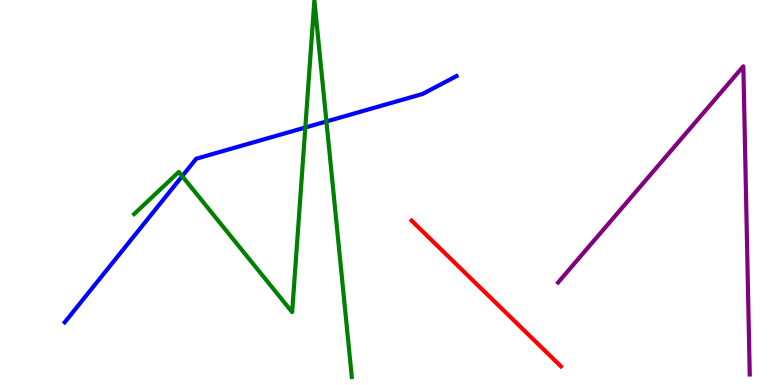[{'lines': ['blue', 'red'], 'intersections': []}, {'lines': ['green', 'red'], 'intersections': []}, {'lines': ['purple', 'red'], 'intersections': []}, {'lines': ['blue', 'green'], 'intersections': [{'x': 2.35, 'y': 5.42}, {'x': 3.94, 'y': 6.69}, {'x': 4.21, 'y': 6.84}]}, {'lines': ['blue', 'purple'], 'intersections': []}, {'lines': ['green', 'purple'], 'intersections': []}]